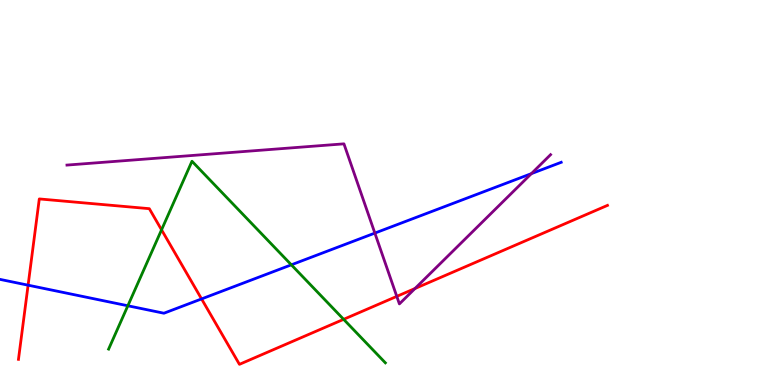[{'lines': ['blue', 'red'], 'intersections': [{'x': 0.363, 'y': 2.59}, {'x': 2.6, 'y': 2.24}]}, {'lines': ['green', 'red'], 'intersections': [{'x': 2.08, 'y': 4.03}, {'x': 4.43, 'y': 1.71}]}, {'lines': ['purple', 'red'], 'intersections': [{'x': 5.12, 'y': 2.3}, {'x': 5.35, 'y': 2.51}]}, {'lines': ['blue', 'green'], 'intersections': [{'x': 1.65, 'y': 2.06}, {'x': 3.76, 'y': 3.12}]}, {'lines': ['blue', 'purple'], 'intersections': [{'x': 4.84, 'y': 3.95}, {'x': 6.86, 'y': 5.49}]}, {'lines': ['green', 'purple'], 'intersections': []}]